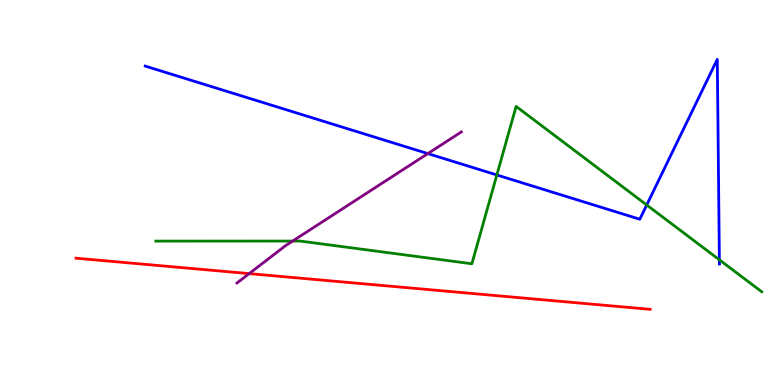[{'lines': ['blue', 'red'], 'intersections': []}, {'lines': ['green', 'red'], 'intersections': []}, {'lines': ['purple', 'red'], 'intersections': [{'x': 3.22, 'y': 2.89}]}, {'lines': ['blue', 'green'], 'intersections': [{'x': 6.41, 'y': 5.46}, {'x': 8.34, 'y': 4.68}, {'x': 9.28, 'y': 3.25}]}, {'lines': ['blue', 'purple'], 'intersections': [{'x': 5.52, 'y': 6.01}]}, {'lines': ['green', 'purple'], 'intersections': [{'x': 3.78, 'y': 3.74}]}]